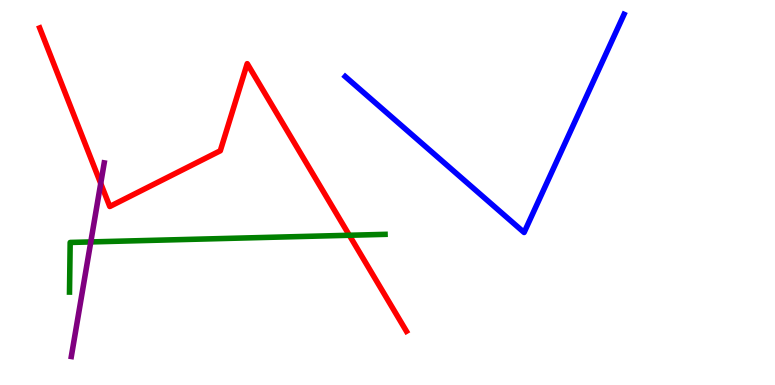[{'lines': ['blue', 'red'], 'intersections': []}, {'lines': ['green', 'red'], 'intersections': [{'x': 4.51, 'y': 3.89}]}, {'lines': ['purple', 'red'], 'intersections': [{'x': 1.3, 'y': 5.24}]}, {'lines': ['blue', 'green'], 'intersections': []}, {'lines': ['blue', 'purple'], 'intersections': []}, {'lines': ['green', 'purple'], 'intersections': [{'x': 1.17, 'y': 3.72}]}]